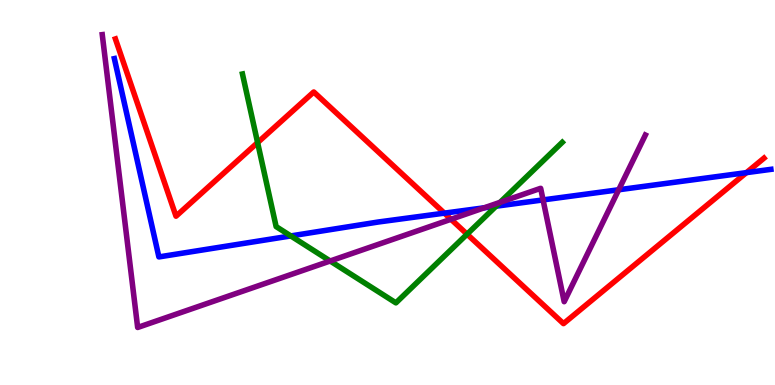[{'lines': ['blue', 'red'], 'intersections': [{'x': 5.73, 'y': 4.46}, {'x': 9.63, 'y': 5.52}]}, {'lines': ['green', 'red'], 'intersections': [{'x': 3.32, 'y': 6.3}, {'x': 6.03, 'y': 3.92}]}, {'lines': ['purple', 'red'], 'intersections': [{'x': 5.82, 'y': 4.3}]}, {'lines': ['blue', 'green'], 'intersections': [{'x': 3.75, 'y': 3.87}, {'x': 6.4, 'y': 4.64}]}, {'lines': ['blue', 'purple'], 'intersections': [{'x': 6.25, 'y': 4.6}, {'x': 7.01, 'y': 4.81}, {'x': 7.98, 'y': 5.07}]}, {'lines': ['green', 'purple'], 'intersections': [{'x': 4.26, 'y': 3.22}, {'x': 6.45, 'y': 4.74}]}]